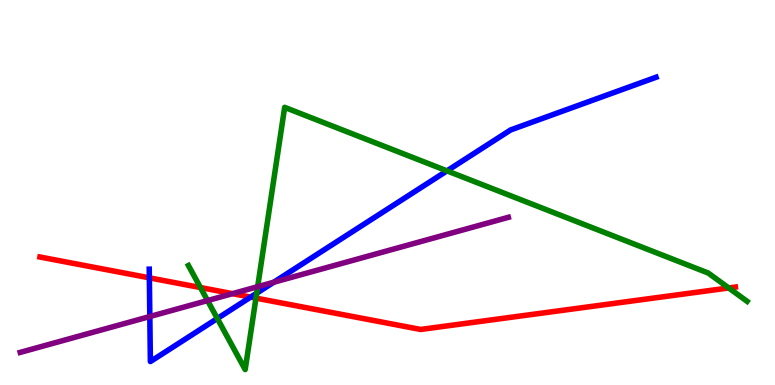[{'lines': ['blue', 'red'], 'intersections': [{'x': 1.93, 'y': 2.78}, {'x': 3.23, 'y': 2.28}]}, {'lines': ['green', 'red'], 'intersections': [{'x': 2.59, 'y': 2.53}, {'x': 3.3, 'y': 2.26}, {'x': 9.4, 'y': 2.52}]}, {'lines': ['purple', 'red'], 'intersections': [{'x': 3.0, 'y': 2.37}]}, {'lines': ['blue', 'green'], 'intersections': [{'x': 2.8, 'y': 1.73}, {'x': 3.31, 'y': 2.38}, {'x': 5.77, 'y': 5.56}]}, {'lines': ['blue', 'purple'], 'intersections': [{'x': 1.93, 'y': 1.78}, {'x': 3.53, 'y': 2.67}]}, {'lines': ['green', 'purple'], 'intersections': [{'x': 2.68, 'y': 2.19}, {'x': 3.32, 'y': 2.55}]}]